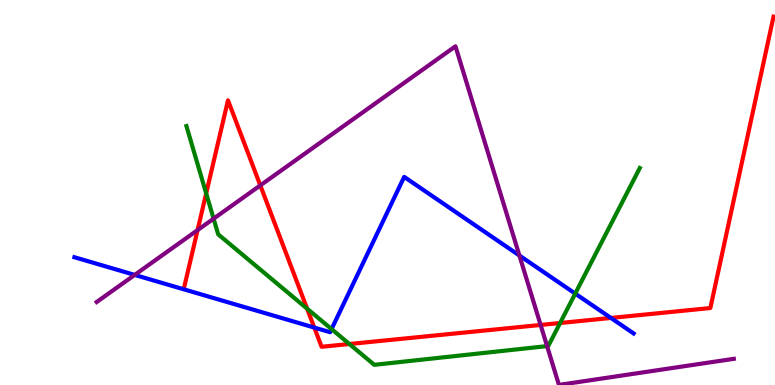[{'lines': ['blue', 'red'], 'intersections': [{'x': 4.06, 'y': 1.49}, {'x': 7.88, 'y': 1.74}]}, {'lines': ['green', 'red'], 'intersections': [{'x': 2.66, 'y': 4.98}, {'x': 3.96, 'y': 1.98}, {'x': 4.51, 'y': 1.06}, {'x': 7.23, 'y': 1.61}]}, {'lines': ['purple', 'red'], 'intersections': [{'x': 2.55, 'y': 4.02}, {'x': 3.36, 'y': 5.18}, {'x': 6.98, 'y': 1.56}]}, {'lines': ['blue', 'green'], 'intersections': [{'x': 4.28, 'y': 1.45}, {'x': 7.42, 'y': 2.37}]}, {'lines': ['blue', 'purple'], 'intersections': [{'x': 1.74, 'y': 2.86}, {'x': 6.7, 'y': 3.36}]}, {'lines': ['green', 'purple'], 'intersections': [{'x': 2.76, 'y': 4.32}, {'x': 7.06, 'y': 1.01}]}]